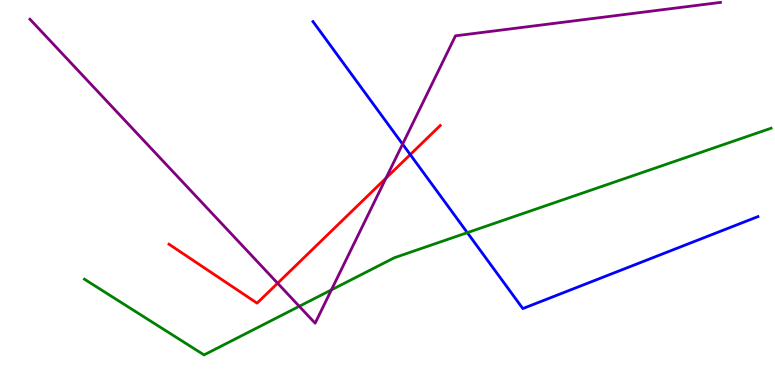[{'lines': ['blue', 'red'], 'intersections': [{'x': 5.29, 'y': 5.98}]}, {'lines': ['green', 'red'], 'intersections': []}, {'lines': ['purple', 'red'], 'intersections': [{'x': 3.58, 'y': 2.64}, {'x': 4.98, 'y': 5.37}]}, {'lines': ['blue', 'green'], 'intersections': [{'x': 6.03, 'y': 3.96}]}, {'lines': ['blue', 'purple'], 'intersections': [{'x': 5.19, 'y': 6.26}]}, {'lines': ['green', 'purple'], 'intersections': [{'x': 3.86, 'y': 2.04}, {'x': 4.28, 'y': 2.47}]}]